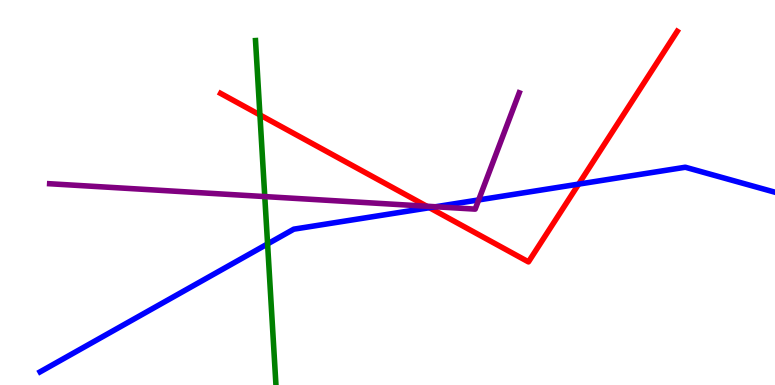[{'lines': ['blue', 'red'], 'intersections': [{'x': 5.54, 'y': 4.6}, {'x': 7.47, 'y': 5.22}]}, {'lines': ['green', 'red'], 'intersections': [{'x': 3.35, 'y': 7.01}]}, {'lines': ['purple', 'red'], 'intersections': [{'x': 5.51, 'y': 4.64}]}, {'lines': ['blue', 'green'], 'intersections': [{'x': 3.45, 'y': 3.66}]}, {'lines': ['blue', 'purple'], 'intersections': [{'x': 5.62, 'y': 4.63}, {'x': 6.18, 'y': 4.81}]}, {'lines': ['green', 'purple'], 'intersections': [{'x': 3.42, 'y': 4.89}]}]